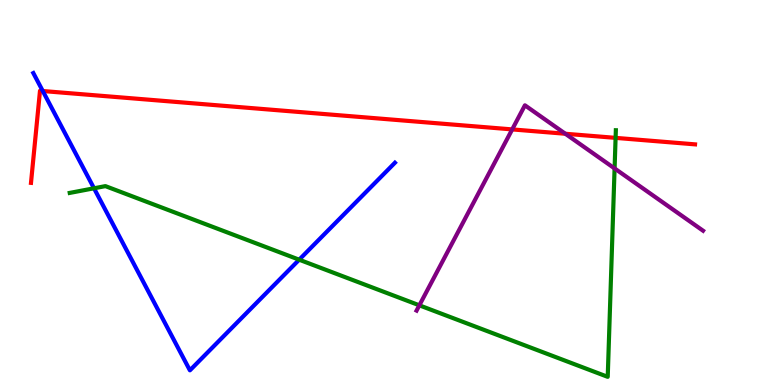[{'lines': ['blue', 'red'], 'intersections': [{'x': 0.552, 'y': 7.64}]}, {'lines': ['green', 'red'], 'intersections': [{'x': 7.94, 'y': 6.42}]}, {'lines': ['purple', 'red'], 'intersections': [{'x': 6.61, 'y': 6.64}, {'x': 7.29, 'y': 6.53}]}, {'lines': ['blue', 'green'], 'intersections': [{'x': 1.21, 'y': 5.11}, {'x': 3.86, 'y': 3.25}]}, {'lines': ['blue', 'purple'], 'intersections': []}, {'lines': ['green', 'purple'], 'intersections': [{'x': 5.41, 'y': 2.07}, {'x': 7.93, 'y': 5.63}]}]